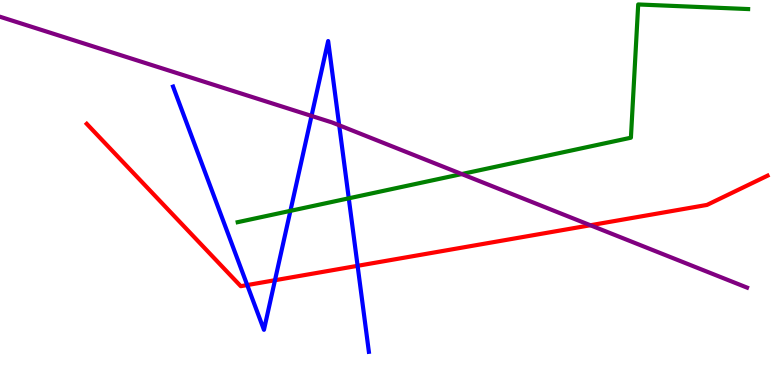[{'lines': ['blue', 'red'], 'intersections': [{'x': 3.19, 'y': 2.6}, {'x': 3.55, 'y': 2.72}, {'x': 4.61, 'y': 3.1}]}, {'lines': ['green', 'red'], 'intersections': []}, {'lines': ['purple', 'red'], 'intersections': [{'x': 7.62, 'y': 4.15}]}, {'lines': ['blue', 'green'], 'intersections': [{'x': 3.75, 'y': 4.52}, {'x': 4.5, 'y': 4.85}]}, {'lines': ['blue', 'purple'], 'intersections': [{'x': 4.02, 'y': 6.99}, {'x': 4.38, 'y': 6.75}]}, {'lines': ['green', 'purple'], 'intersections': [{'x': 5.96, 'y': 5.48}]}]